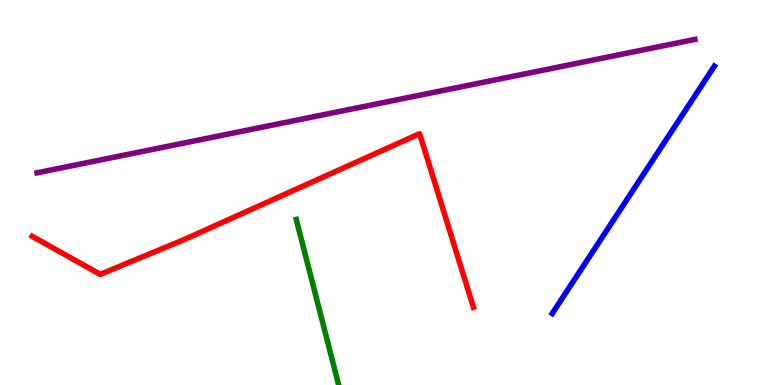[{'lines': ['blue', 'red'], 'intersections': []}, {'lines': ['green', 'red'], 'intersections': []}, {'lines': ['purple', 'red'], 'intersections': []}, {'lines': ['blue', 'green'], 'intersections': []}, {'lines': ['blue', 'purple'], 'intersections': []}, {'lines': ['green', 'purple'], 'intersections': []}]